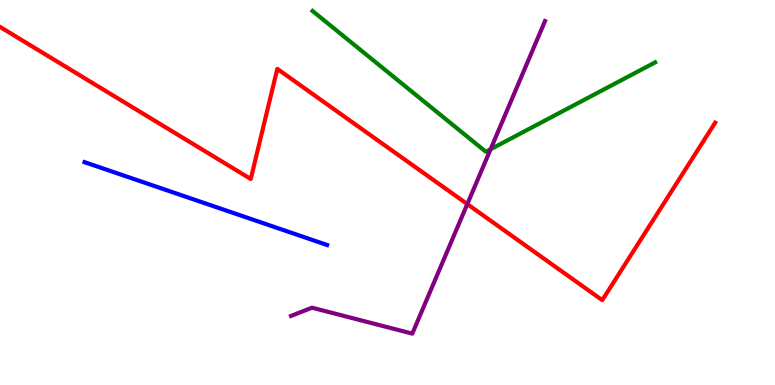[{'lines': ['blue', 'red'], 'intersections': []}, {'lines': ['green', 'red'], 'intersections': []}, {'lines': ['purple', 'red'], 'intersections': [{'x': 6.03, 'y': 4.7}]}, {'lines': ['blue', 'green'], 'intersections': []}, {'lines': ['blue', 'purple'], 'intersections': []}, {'lines': ['green', 'purple'], 'intersections': [{'x': 6.33, 'y': 6.12}]}]